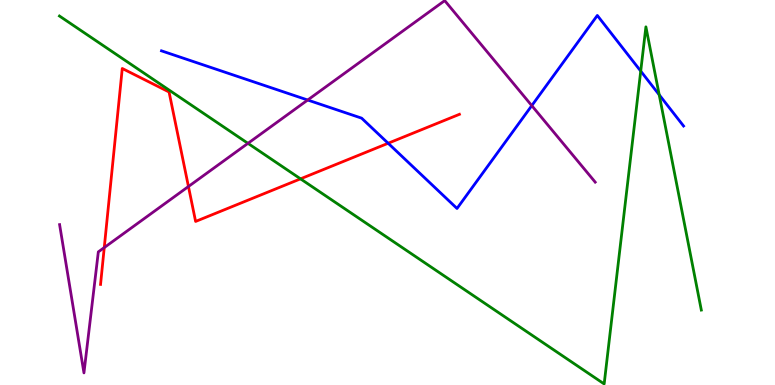[{'lines': ['blue', 'red'], 'intersections': [{'x': 5.01, 'y': 6.28}]}, {'lines': ['green', 'red'], 'intersections': [{'x': 3.88, 'y': 5.35}]}, {'lines': ['purple', 'red'], 'intersections': [{'x': 1.35, 'y': 3.57}, {'x': 2.43, 'y': 5.16}]}, {'lines': ['blue', 'green'], 'intersections': [{'x': 8.27, 'y': 8.15}, {'x': 8.51, 'y': 7.54}]}, {'lines': ['blue', 'purple'], 'intersections': [{'x': 3.97, 'y': 7.4}, {'x': 6.86, 'y': 7.26}]}, {'lines': ['green', 'purple'], 'intersections': [{'x': 3.2, 'y': 6.28}]}]